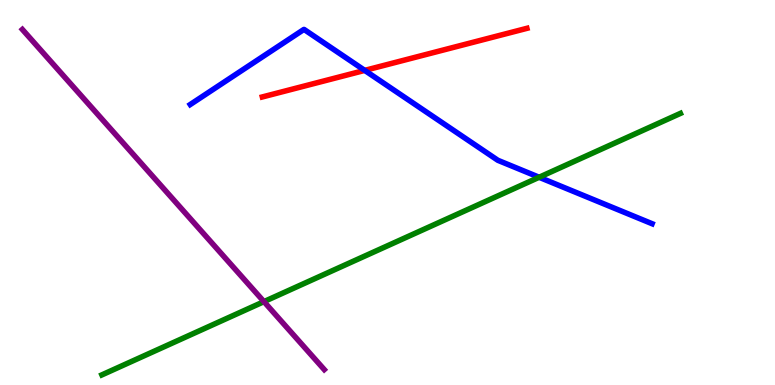[{'lines': ['blue', 'red'], 'intersections': [{'x': 4.71, 'y': 8.17}]}, {'lines': ['green', 'red'], 'intersections': []}, {'lines': ['purple', 'red'], 'intersections': []}, {'lines': ['blue', 'green'], 'intersections': [{'x': 6.96, 'y': 5.4}]}, {'lines': ['blue', 'purple'], 'intersections': []}, {'lines': ['green', 'purple'], 'intersections': [{'x': 3.41, 'y': 2.17}]}]